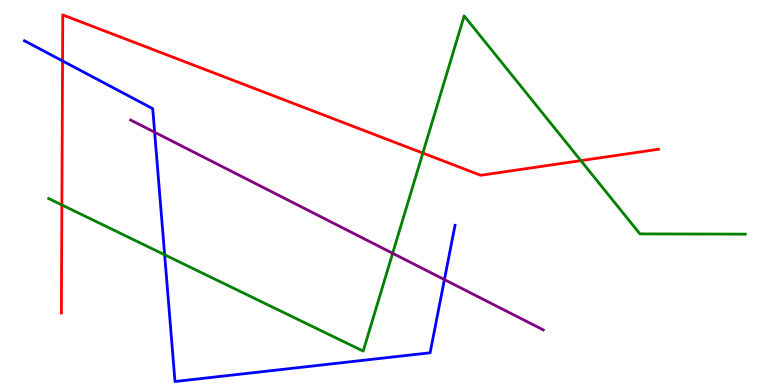[{'lines': ['blue', 'red'], 'intersections': [{'x': 0.807, 'y': 8.42}]}, {'lines': ['green', 'red'], 'intersections': [{'x': 0.798, 'y': 4.68}, {'x': 5.46, 'y': 6.02}, {'x': 7.49, 'y': 5.83}]}, {'lines': ['purple', 'red'], 'intersections': []}, {'lines': ['blue', 'green'], 'intersections': [{'x': 2.12, 'y': 3.38}]}, {'lines': ['blue', 'purple'], 'intersections': [{'x': 2.0, 'y': 6.57}, {'x': 5.73, 'y': 2.74}]}, {'lines': ['green', 'purple'], 'intersections': [{'x': 5.07, 'y': 3.42}]}]